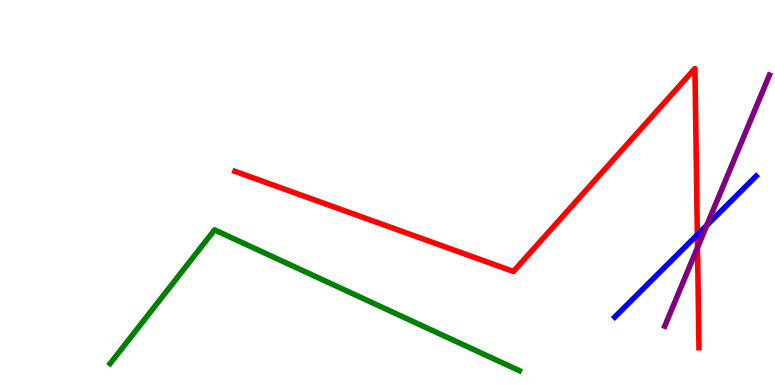[{'lines': ['blue', 'red'], 'intersections': [{'x': 9.0, 'y': 3.9}]}, {'lines': ['green', 'red'], 'intersections': []}, {'lines': ['purple', 'red'], 'intersections': [{'x': 9.0, 'y': 3.57}]}, {'lines': ['blue', 'green'], 'intersections': []}, {'lines': ['blue', 'purple'], 'intersections': [{'x': 9.12, 'y': 4.15}]}, {'lines': ['green', 'purple'], 'intersections': []}]